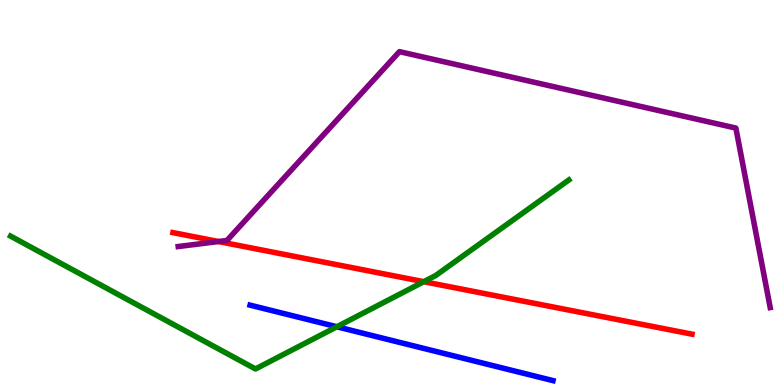[{'lines': ['blue', 'red'], 'intersections': []}, {'lines': ['green', 'red'], 'intersections': [{'x': 5.47, 'y': 2.68}]}, {'lines': ['purple', 'red'], 'intersections': [{'x': 2.82, 'y': 3.73}]}, {'lines': ['blue', 'green'], 'intersections': [{'x': 4.35, 'y': 1.51}]}, {'lines': ['blue', 'purple'], 'intersections': []}, {'lines': ['green', 'purple'], 'intersections': []}]